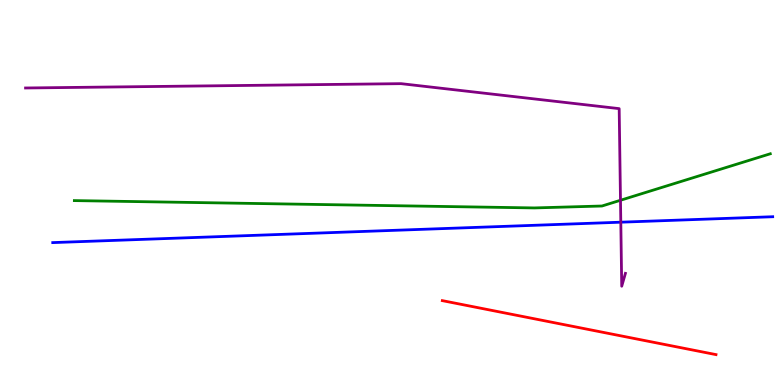[{'lines': ['blue', 'red'], 'intersections': []}, {'lines': ['green', 'red'], 'intersections': []}, {'lines': ['purple', 'red'], 'intersections': []}, {'lines': ['blue', 'green'], 'intersections': []}, {'lines': ['blue', 'purple'], 'intersections': [{'x': 8.01, 'y': 4.23}]}, {'lines': ['green', 'purple'], 'intersections': [{'x': 8.01, 'y': 4.8}]}]